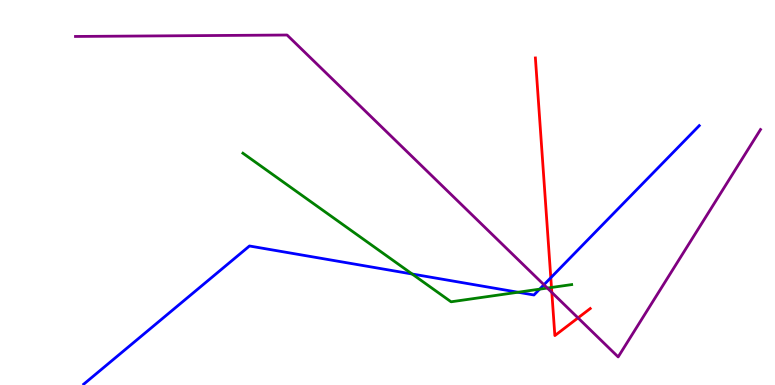[{'lines': ['blue', 'red'], 'intersections': [{'x': 7.11, 'y': 2.79}]}, {'lines': ['green', 'red'], 'intersections': [{'x': 7.12, 'y': 2.53}]}, {'lines': ['purple', 'red'], 'intersections': [{'x': 7.12, 'y': 2.4}, {'x': 7.46, 'y': 1.74}]}, {'lines': ['blue', 'green'], 'intersections': [{'x': 5.32, 'y': 2.88}, {'x': 6.68, 'y': 2.41}, {'x': 6.96, 'y': 2.49}]}, {'lines': ['blue', 'purple'], 'intersections': [{'x': 7.02, 'y': 2.6}]}, {'lines': ['green', 'purple'], 'intersections': [{'x': 7.06, 'y': 2.52}]}]